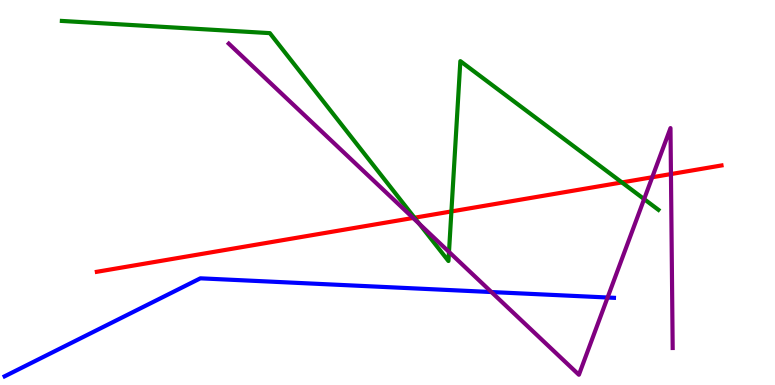[{'lines': ['blue', 'red'], 'intersections': []}, {'lines': ['green', 'red'], 'intersections': [{'x': 5.35, 'y': 4.34}, {'x': 5.82, 'y': 4.51}, {'x': 8.02, 'y': 5.26}]}, {'lines': ['purple', 'red'], 'intersections': [{'x': 5.33, 'y': 4.34}, {'x': 8.42, 'y': 5.4}, {'x': 8.66, 'y': 5.48}]}, {'lines': ['blue', 'green'], 'intersections': []}, {'lines': ['blue', 'purple'], 'intersections': [{'x': 6.34, 'y': 2.41}, {'x': 7.84, 'y': 2.27}]}, {'lines': ['green', 'purple'], 'intersections': [{'x': 5.41, 'y': 4.19}, {'x': 5.79, 'y': 3.46}, {'x': 8.31, 'y': 4.83}]}]